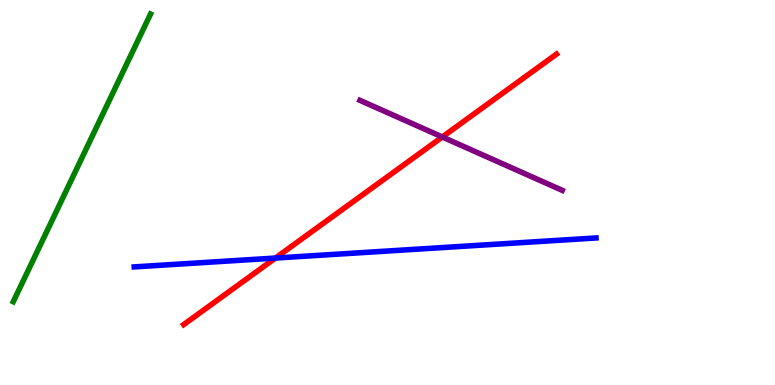[{'lines': ['blue', 'red'], 'intersections': [{'x': 3.55, 'y': 3.3}]}, {'lines': ['green', 'red'], 'intersections': []}, {'lines': ['purple', 'red'], 'intersections': [{'x': 5.71, 'y': 6.44}]}, {'lines': ['blue', 'green'], 'intersections': []}, {'lines': ['blue', 'purple'], 'intersections': []}, {'lines': ['green', 'purple'], 'intersections': []}]